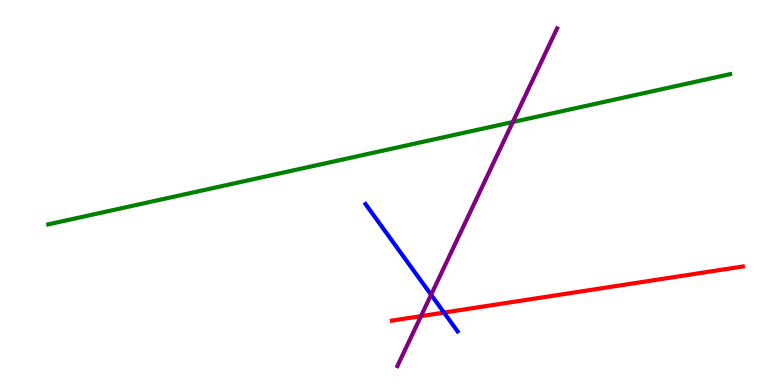[{'lines': ['blue', 'red'], 'intersections': [{'x': 5.73, 'y': 1.88}]}, {'lines': ['green', 'red'], 'intersections': []}, {'lines': ['purple', 'red'], 'intersections': [{'x': 5.43, 'y': 1.79}]}, {'lines': ['blue', 'green'], 'intersections': []}, {'lines': ['blue', 'purple'], 'intersections': [{'x': 5.56, 'y': 2.34}]}, {'lines': ['green', 'purple'], 'intersections': [{'x': 6.62, 'y': 6.83}]}]